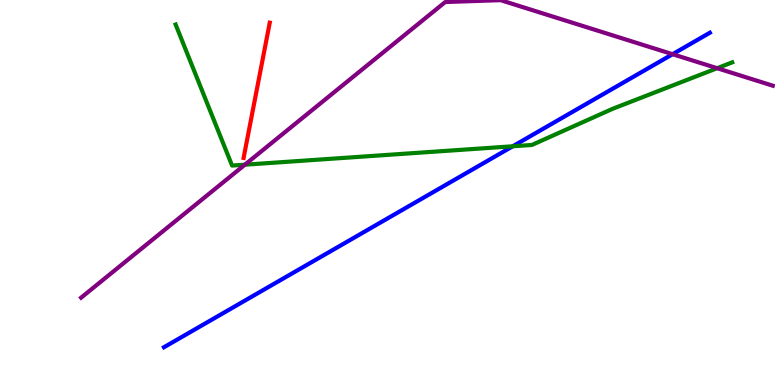[{'lines': ['blue', 'red'], 'intersections': []}, {'lines': ['green', 'red'], 'intersections': []}, {'lines': ['purple', 'red'], 'intersections': []}, {'lines': ['blue', 'green'], 'intersections': [{'x': 6.62, 'y': 6.2}]}, {'lines': ['blue', 'purple'], 'intersections': [{'x': 8.68, 'y': 8.59}]}, {'lines': ['green', 'purple'], 'intersections': [{'x': 3.16, 'y': 5.72}, {'x': 9.25, 'y': 8.23}]}]